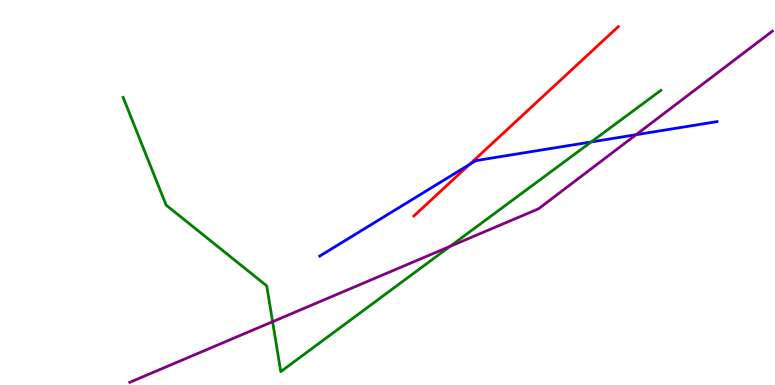[{'lines': ['blue', 'red'], 'intersections': [{'x': 6.06, 'y': 5.73}]}, {'lines': ['green', 'red'], 'intersections': []}, {'lines': ['purple', 'red'], 'intersections': []}, {'lines': ['blue', 'green'], 'intersections': [{'x': 7.63, 'y': 6.31}]}, {'lines': ['blue', 'purple'], 'intersections': [{'x': 8.21, 'y': 6.5}]}, {'lines': ['green', 'purple'], 'intersections': [{'x': 3.52, 'y': 1.64}, {'x': 5.81, 'y': 3.6}]}]